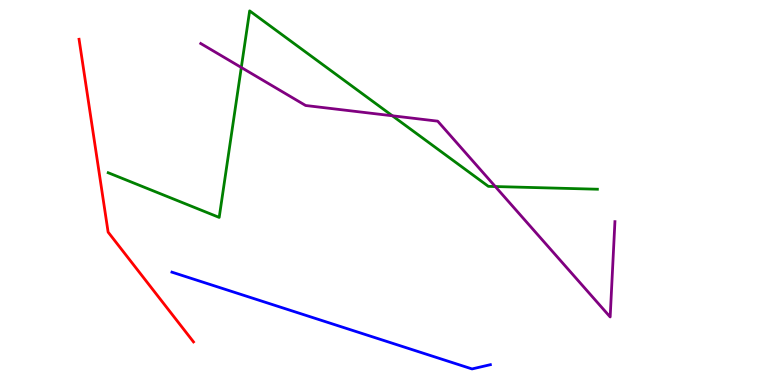[{'lines': ['blue', 'red'], 'intersections': []}, {'lines': ['green', 'red'], 'intersections': []}, {'lines': ['purple', 'red'], 'intersections': []}, {'lines': ['blue', 'green'], 'intersections': []}, {'lines': ['blue', 'purple'], 'intersections': []}, {'lines': ['green', 'purple'], 'intersections': [{'x': 3.11, 'y': 8.25}, {'x': 5.06, 'y': 6.99}, {'x': 6.39, 'y': 5.15}]}]